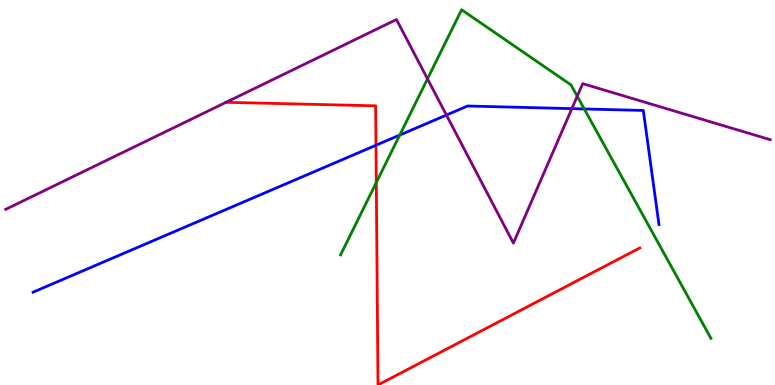[{'lines': ['blue', 'red'], 'intersections': [{'x': 4.85, 'y': 6.23}]}, {'lines': ['green', 'red'], 'intersections': [{'x': 4.86, 'y': 5.26}]}, {'lines': ['purple', 'red'], 'intersections': [{'x': 2.92, 'y': 7.34}]}, {'lines': ['blue', 'green'], 'intersections': [{'x': 5.16, 'y': 6.49}, {'x': 7.54, 'y': 7.17}]}, {'lines': ['blue', 'purple'], 'intersections': [{'x': 5.76, 'y': 7.01}, {'x': 7.38, 'y': 7.18}]}, {'lines': ['green', 'purple'], 'intersections': [{'x': 5.52, 'y': 7.95}, {'x': 7.45, 'y': 7.5}]}]